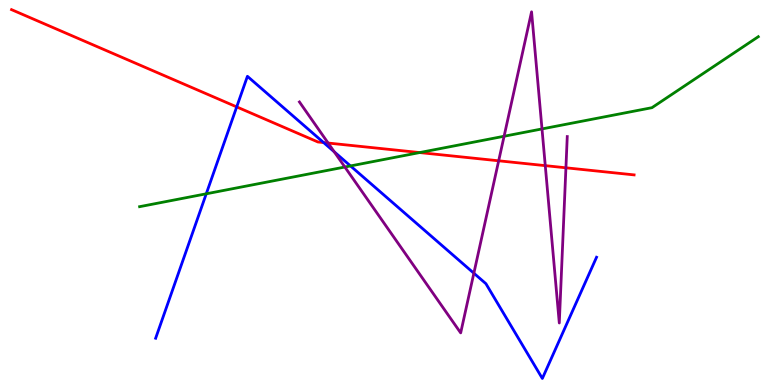[{'lines': ['blue', 'red'], 'intersections': [{'x': 3.05, 'y': 7.22}, {'x': 4.18, 'y': 6.3}]}, {'lines': ['green', 'red'], 'intersections': [{'x': 5.42, 'y': 6.04}]}, {'lines': ['purple', 'red'], 'intersections': [{'x': 4.23, 'y': 6.28}, {'x': 6.43, 'y': 5.82}, {'x': 7.04, 'y': 5.7}, {'x': 7.3, 'y': 5.64}]}, {'lines': ['blue', 'green'], 'intersections': [{'x': 2.66, 'y': 4.97}, {'x': 4.52, 'y': 5.69}]}, {'lines': ['blue', 'purple'], 'intersections': [{'x': 4.31, 'y': 6.06}, {'x': 6.11, 'y': 2.9}]}, {'lines': ['green', 'purple'], 'intersections': [{'x': 4.45, 'y': 5.66}, {'x': 6.5, 'y': 6.46}, {'x': 6.99, 'y': 6.65}]}]